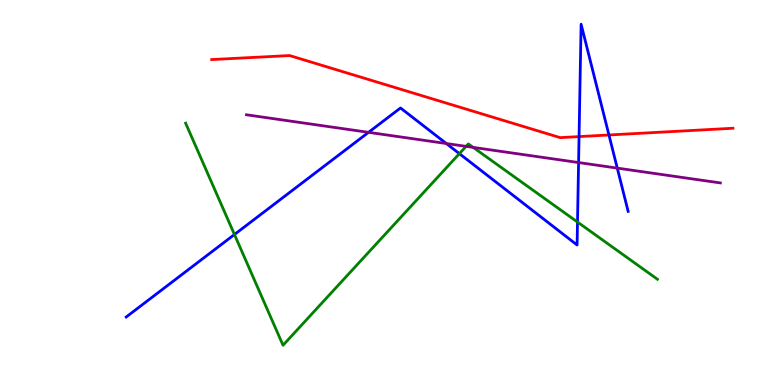[{'lines': ['blue', 'red'], 'intersections': [{'x': 7.47, 'y': 6.45}, {'x': 7.86, 'y': 6.49}]}, {'lines': ['green', 'red'], 'intersections': []}, {'lines': ['purple', 'red'], 'intersections': []}, {'lines': ['blue', 'green'], 'intersections': [{'x': 3.03, 'y': 3.91}, {'x': 5.93, 'y': 6.01}, {'x': 7.45, 'y': 4.23}]}, {'lines': ['blue', 'purple'], 'intersections': [{'x': 4.76, 'y': 6.56}, {'x': 5.76, 'y': 6.27}, {'x': 7.47, 'y': 5.78}, {'x': 7.96, 'y': 5.63}]}, {'lines': ['green', 'purple'], 'intersections': [{'x': 6.01, 'y': 6.2}, {'x': 6.11, 'y': 6.17}]}]